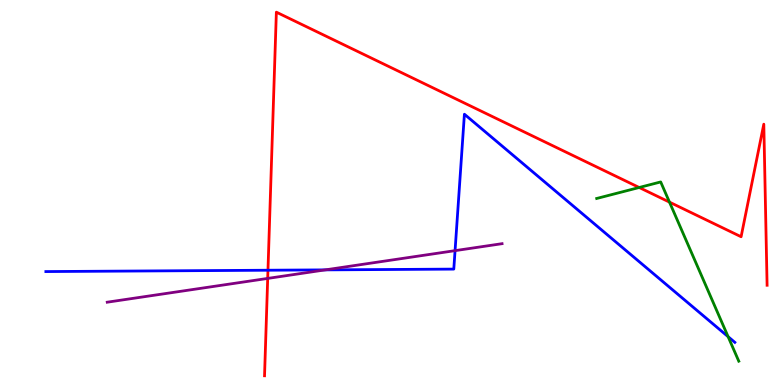[{'lines': ['blue', 'red'], 'intersections': [{'x': 3.46, 'y': 2.98}]}, {'lines': ['green', 'red'], 'intersections': [{'x': 8.25, 'y': 5.13}, {'x': 8.64, 'y': 4.75}]}, {'lines': ['purple', 'red'], 'intersections': [{'x': 3.45, 'y': 2.77}]}, {'lines': ['blue', 'green'], 'intersections': [{'x': 9.39, 'y': 1.26}]}, {'lines': ['blue', 'purple'], 'intersections': [{'x': 4.2, 'y': 2.99}, {'x': 5.87, 'y': 3.49}]}, {'lines': ['green', 'purple'], 'intersections': []}]